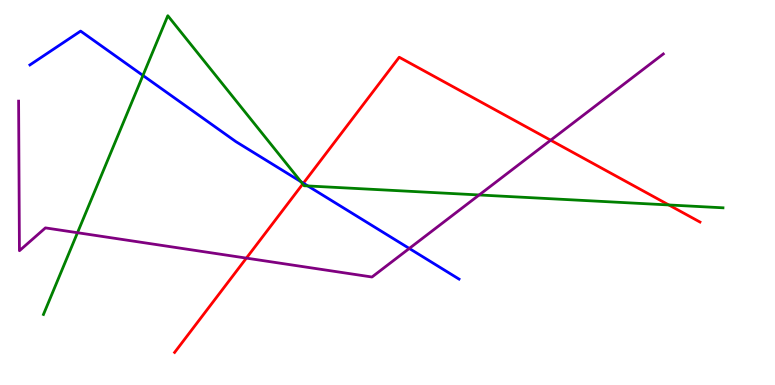[{'lines': ['blue', 'red'], 'intersections': [{'x': 3.91, 'y': 5.24}]}, {'lines': ['green', 'red'], 'intersections': [{'x': 3.91, 'y': 5.22}, {'x': 8.63, 'y': 4.68}]}, {'lines': ['purple', 'red'], 'intersections': [{'x': 3.18, 'y': 3.3}, {'x': 7.11, 'y': 6.36}]}, {'lines': ['blue', 'green'], 'intersections': [{'x': 1.84, 'y': 8.04}, {'x': 3.88, 'y': 5.28}, {'x': 3.97, 'y': 5.17}]}, {'lines': ['blue', 'purple'], 'intersections': [{'x': 5.28, 'y': 3.55}]}, {'lines': ['green', 'purple'], 'intersections': [{'x': 1.0, 'y': 3.96}, {'x': 6.18, 'y': 4.94}]}]